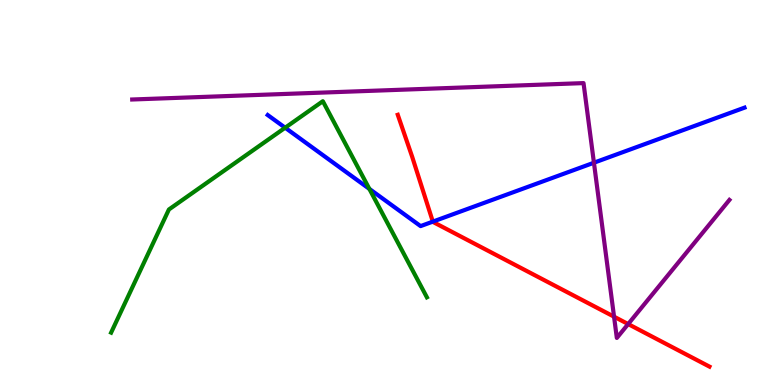[{'lines': ['blue', 'red'], 'intersections': [{'x': 5.58, 'y': 4.24}]}, {'lines': ['green', 'red'], 'intersections': []}, {'lines': ['purple', 'red'], 'intersections': [{'x': 7.92, 'y': 1.77}, {'x': 8.11, 'y': 1.58}]}, {'lines': ['blue', 'green'], 'intersections': [{'x': 3.68, 'y': 6.68}, {'x': 4.77, 'y': 5.09}]}, {'lines': ['blue', 'purple'], 'intersections': [{'x': 7.66, 'y': 5.77}]}, {'lines': ['green', 'purple'], 'intersections': []}]